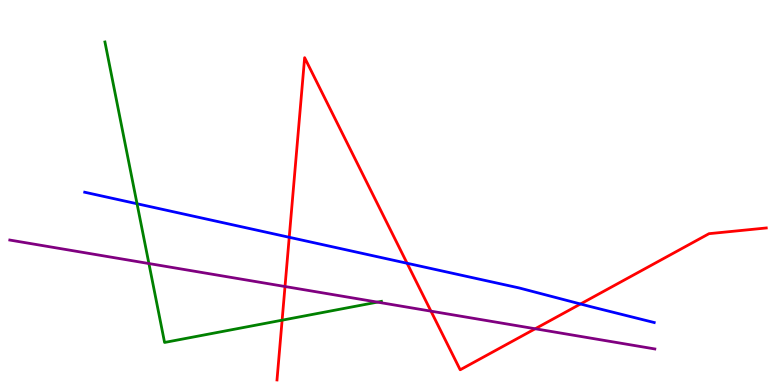[{'lines': ['blue', 'red'], 'intersections': [{'x': 3.73, 'y': 3.84}, {'x': 5.25, 'y': 3.16}, {'x': 7.49, 'y': 2.1}]}, {'lines': ['green', 'red'], 'intersections': [{'x': 3.64, 'y': 1.68}]}, {'lines': ['purple', 'red'], 'intersections': [{'x': 3.68, 'y': 2.56}, {'x': 5.56, 'y': 1.92}, {'x': 6.91, 'y': 1.46}]}, {'lines': ['blue', 'green'], 'intersections': [{'x': 1.77, 'y': 4.71}]}, {'lines': ['blue', 'purple'], 'intersections': []}, {'lines': ['green', 'purple'], 'intersections': [{'x': 1.92, 'y': 3.15}, {'x': 4.87, 'y': 2.15}]}]